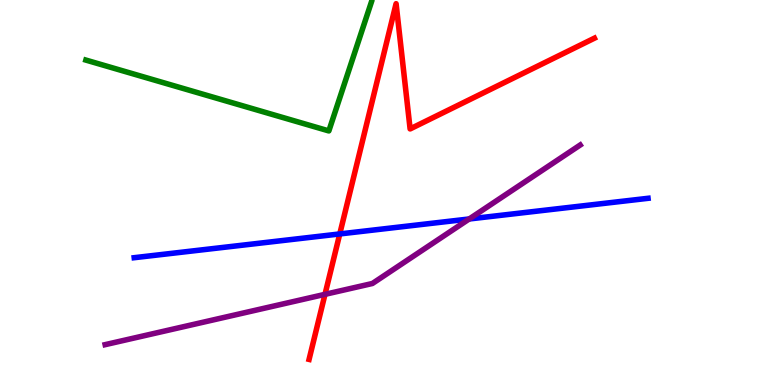[{'lines': ['blue', 'red'], 'intersections': [{'x': 4.38, 'y': 3.92}]}, {'lines': ['green', 'red'], 'intersections': []}, {'lines': ['purple', 'red'], 'intersections': [{'x': 4.19, 'y': 2.35}]}, {'lines': ['blue', 'green'], 'intersections': []}, {'lines': ['blue', 'purple'], 'intersections': [{'x': 6.05, 'y': 4.31}]}, {'lines': ['green', 'purple'], 'intersections': []}]